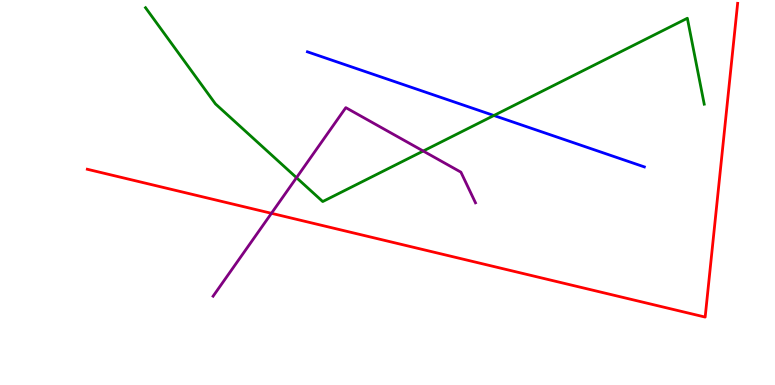[{'lines': ['blue', 'red'], 'intersections': []}, {'lines': ['green', 'red'], 'intersections': []}, {'lines': ['purple', 'red'], 'intersections': [{'x': 3.5, 'y': 4.46}]}, {'lines': ['blue', 'green'], 'intersections': [{'x': 6.37, 'y': 7.0}]}, {'lines': ['blue', 'purple'], 'intersections': []}, {'lines': ['green', 'purple'], 'intersections': [{'x': 3.83, 'y': 5.38}, {'x': 5.46, 'y': 6.08}]}]